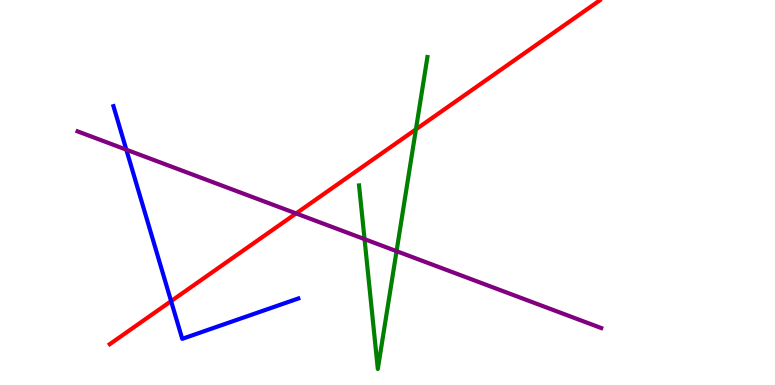[{'lines': ['blue', 'red'], 'intersections': [{'x': 2.21, 'y': 2.18}]}, {'lines': ['green', 'red'], 'intersections': [{'x': 5.37, 'y': 6.64}]}, {'lines': ['purple', 'red'], 'intersections': [{'x': 3.82, 'y': 4.46}]}, {'lines': ['blue', 'green'], 'intersections': []}, {'lines': ['blue', 'purple'], 'intersections': [{'x': 1.63, 'y': 6.11}]}, {'lines': ['green', 'purple'], 'intersections': [{'x': 4.7, 'y': 3.79}, {'x': 5.12, 'y': 3.48}]}]